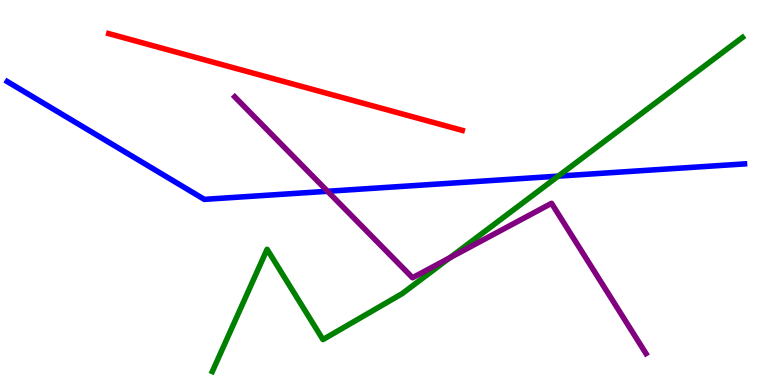[{'lines': ['blue', 'red'], 'intersections': []}, {'lines': ['green', 'red'], 'intersections': []}, {'lines': ['purple', 'red'], 'intersections': []}, {'lines': ['blue', 'green'], 'intersections': [{'x': 7.2, 'y': 5.43}]}, {'lines': ['blue', 'purple'], 'intersections': [{'x': 4.23, 'y': 5.03}]}, {'lines': ['green', 'purple'], 'intersections': [{'x': 5.8, 'y': 3.3}]}]